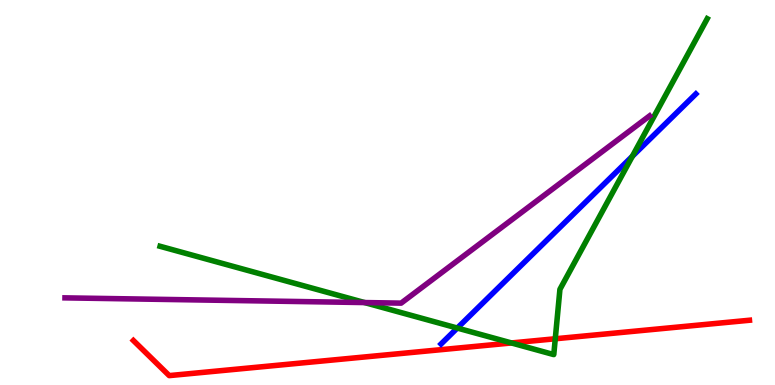[{'lines': ['blue', 'red'], 'intersections': []}, {'lines': ['green', 'red'], 'intersections': [{'x': 6.6, 'y': 1.09}, {'x': 7.16, 'y': 1.2}]}, {'lines': ['purple', 'red'], 'intersections': []}, {'lines': ['blue', 'green'], 'intersections': [{'x': 5.9, 'y': 1.48}, {'x': 8.16, 'y': 5.94}]}, {'lines': ['blue', 'purple'], 'intersections': []}, {'lines': ['green', 'purple'], 'intersections': [{'x': 4.7, 'y': 2.14}]}]